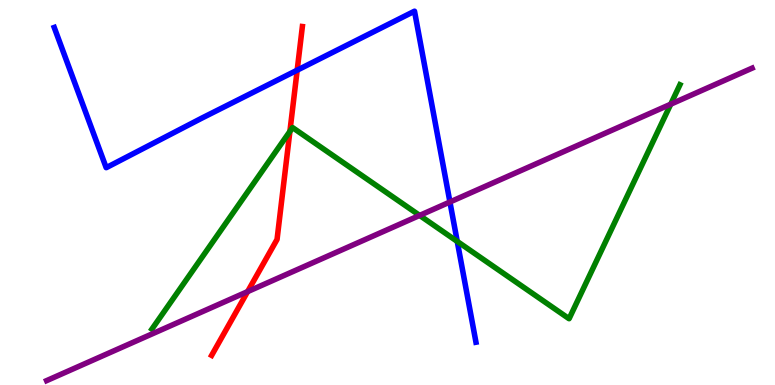[{'lines': ['blue', 'red'], 'intersections': [{'x': 3.83, 'y': 8.18}]}, {'lines': ['green', 'red'], 'intersections': [{'x': 3.74, 'y': 6.59}]}, {'lines': ['purple', 'red'], 'intersections': [{'x': 3.19, 'y': 2.43}]}, {'lines': ['blue', 'green'], 'intersections': [{'x': 5.9, 'y': 3.73}]}, {'lines': ['blue', 'purple'], 'intersections': [{'x': 5.81, 'y': 4.75}]}, {'lines': ['green', 'purple'], 'intersections': [{'x': 5.41, 'y': 4.4}, {'x': 8.65, 'y': 7.29}]}]